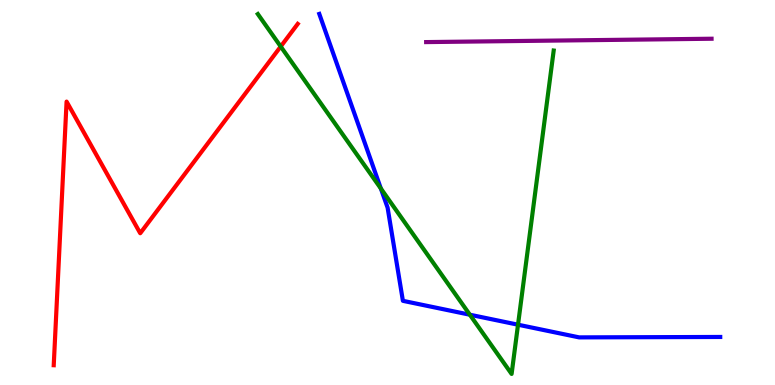[{'lines': ['blue', 'red'], 'intersections': []}, {'lines': ['green', 'red'], 'intersections': [{'x': 3.62, 'y': 8.79}]}, {'lines': ['purple', 'red'], 'intersections': []}, {'lines': ['blue', 'green'], 'intersections': [{'x': 4.91, 'y': 5.1}, {'x': 6.06, 'y': 1.83}, {'x': 6.68, 'y': 1.57}]}, {'lines': ['blue', 'purple'], 'intersections': []}, {'lines': ['green', 'purple'], 'intersections': []}]